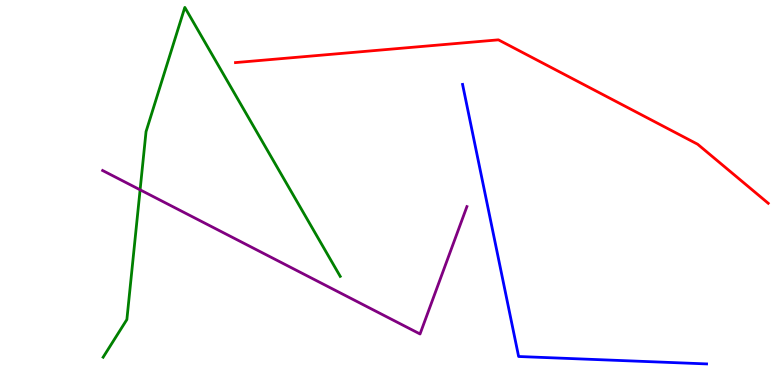[{'lines': ['blue', 'red'], 'intersections': []}, {'lines': ['green', 'red'], 'intersections': []}, {'lines': ['purple', 'red'], 'intersections': []}, {'lines': ['blue', 'green'], 'intersections': []}, {'lines': ['blue', 'purple'], 'intersections': []}, {'lines': ['green', 'purple'], 'intersections': [{'x': 1.81, 'y': 5.07}]}]